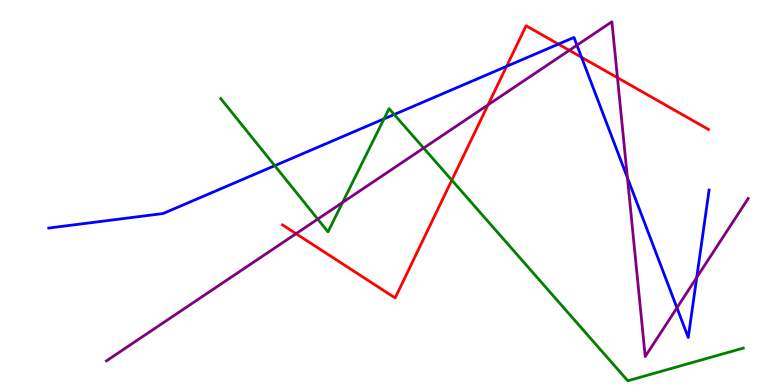[{'lines': ['blue', 'red'], 'intersections': [{'x': 6.54, 'y': 8.28}, {'x': 7.21, 'y': 8.85}, {'x': 7.5, 'y': 8.51}]}, {'lines': ['green', 'red'], 'intersections': [{'x': 5.83, 'y': 5.32}]}, {'lines': ['purple', 'red'], 'intersections': [{'x': 3.82, 'y': 3.93}, {'x': 6.3, 'y': 7.28}, {'x': 7.35, 'y': 8.69}, {'x': 7.97, 'y': 7.98}]}, {'lines': ['blue', 'green'], 'intersections': [{'x': 3.55, 'y': 5.7}, {'x': 4.95, 'y': 6.91}, {'x': 5.09, 'y': 7.03}]}, {'lines': ['blue', 'purple'], 'intersections': [{'x': 7.44, 'y': 8.83}, {'x': 8.1, 'y': 5.38}, {'x': 8.73, 'y': 2.0}, {'x': 8.99, 'y': 2.79}]}, {'lines': ['green', 'purple'], 'intersections': [{'x': 4.1, 'y': 4.31}, {'x': 4.42, 'y': 4.74}, {'x': 5.47, 'y': 6.15}]}]